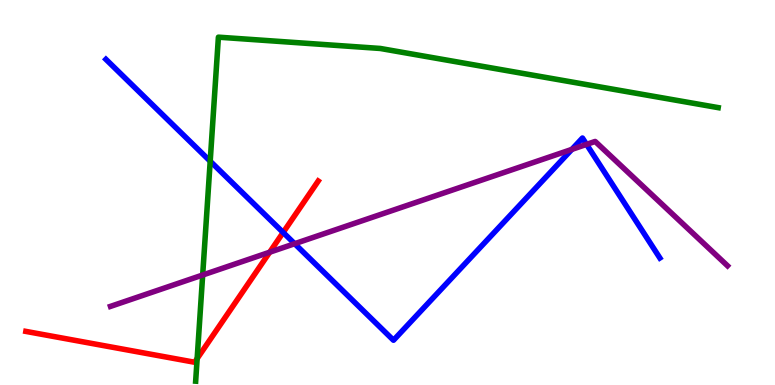[{'lines': ['blue', 'red'], 'intersections': [{'x': 3.65, 'y': 3.96}]}, {'lines': ['green', 'red'], 'intersections': [{'x': 2.54, 'y': 0.686}]}, {'lines': ['purple', 'red'], 'intersections': [{'x': 3.48, 'y': 3.45}]}, {'lines': ['blue', 'green'], 'intersections': [{'x': 2.71, 'y': 5.81}]}, {'lines': ['blue', 'purple'], 'intersections': [{'x': 3.8, 'y': 3.67}, {'x': 7.38, 'y': 6.12}, {'x': 7.57, 'y': 6.25}]}, {'lines': ['green', 'purple'], 'intersections': [{'x': 2.62, 'y': 2.86}]}]